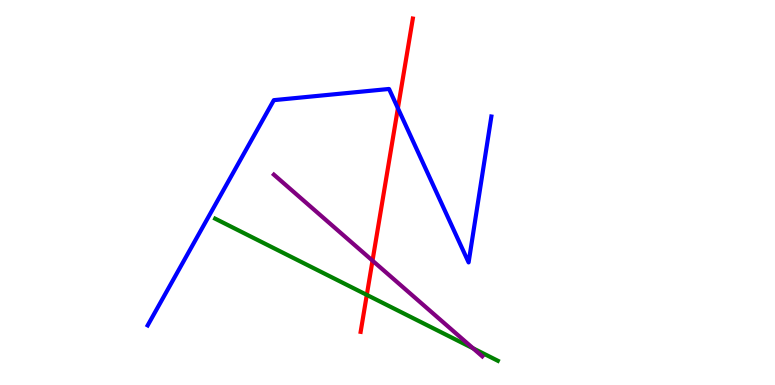[{'lines': ['blue', 'red'], 'intersections': [{'x': 5.13, 'y': 7.19}]}, {'lines': ['green', 'red'], 'intersections': [{'x': 4.73, 'y': 2.34}]}, {'lines': ['purple', 'red'], 'intersections': [{'x': 4.81, 'y': 3.23}]}, {'lines': ['blue', 'green'], 'intersections': []}, {'lines': ['blue', 'purple'], 'intersections': []}, {'lines': ['green', 'purple'], 'intersections': [{'x': 6.1, 'y': 0.953}]}]